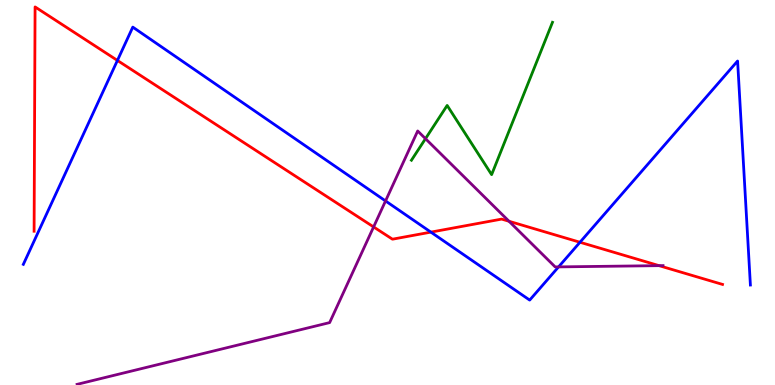[{'lines': ['blue', 'red'], 'intersections': [{'x': 1.52, 'y': 8.43}, {'x': 5.56, 'y': 3.97}, {'x': 7.48, 'y': 3.71}]}, {'lines': ['green', 'red'], 'intersections': []}, {'lines': ['purple', 'red'], 'intersections': [{'x': 4.82, 'y': 4.11}, {'x': 6.57, 'y': 4.25}, {'x': 8.5, 'y': 3.1}]}, {'lines': ['blue', 'green'], 'intersections': []}, {'lines': ['blue', 'purple'], 'intersections': [{'x': 4.97, 'y': 4.78}, {'x': 7.21, 'y': 3.07}]}, {'lines': ['green', 'purple'], 'intersections': [{'x': 5.49, 'y': 6.4}]}]